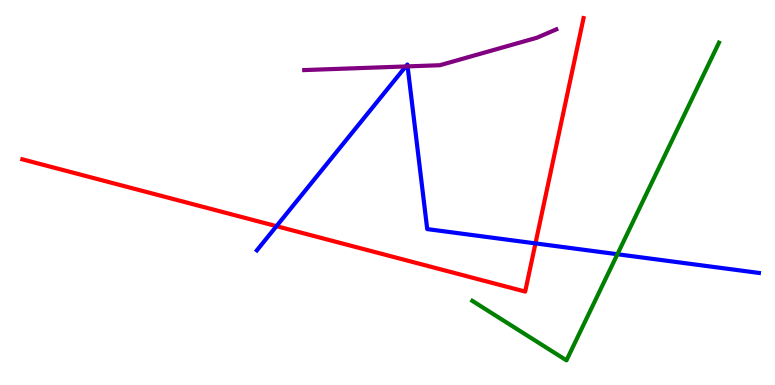[{'lines': ['blue', 'red'], 'intersections': [{'x': 3.57, 'y': 4.13}, {'x': 6.91, 'y': 3.68}]}, {'lines': ['green', 'red'], 'intersections': []}, {'lines': ['purple', 'red'], 'intersections': []}, {'lines': ['blue', 'green'], 'intersections': [{'x': 7.97, 'y': 3.4}]}, {'lines': ['blue', 'purple'], 'intersections': [{'x': 5.24, 'y': 8.27}, {'x': 5.26, 'y': 8.28}]}, {'lines': ['green', 'purple'], 'intersections': []}]